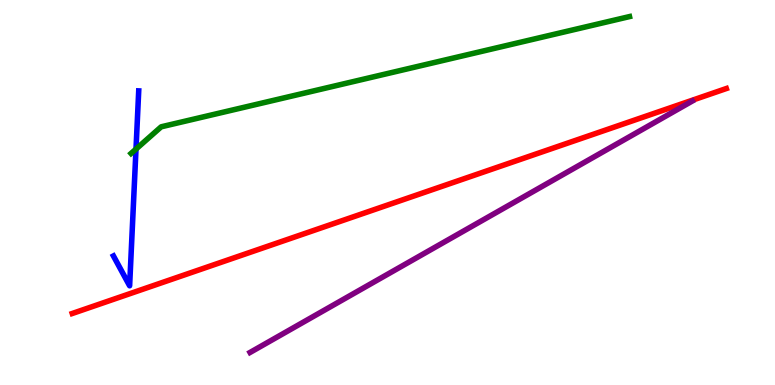[{'lines': ['blue', 'red'], 'intersections': []}, {'lines': ['green', 'red'], 'intersections': []}, {'lines': ['purple', 'red'], 'intersections': []}, {'lines': ['blue', 'green'], 'intersections': [{'x': 1.75, 'y': 6.13}]}, {'lines': ['blue', 'purple'], 'intersections': []}, {'lines': ['green', 'purple'], 'intersections': []}]